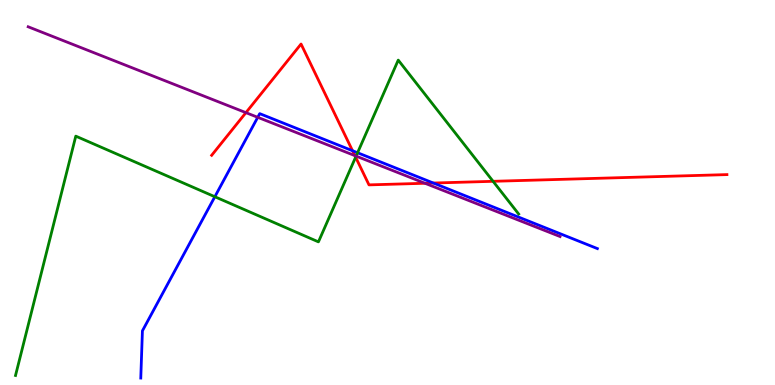[{'lines': ['blue', 'red'], 'intersections': [{'x': 4.55, 'y': 6.08}, {'x': 5.59, 'y': 5.25}]}, {'lines': ['green', 'red'], 'intersections': [{'x': 4.59, 'y': 5.92}, {'x': 6.36, 'y': 5.29}]}, {'lines': ['purple', 'red'], 'intersections': [{'x': 3.17, 'y': 7.07}, {'x': 4.58, 'y': 5.96}, {'x': 5.48, 'y': 5.24}]}, {'lines': ['blue', 'green'], 'intersections': [{'x': 2.77, 'y': 4.89}, {'x': 4.61, 'y': 6.03}]}, {'lines': ['blue', 'purple'], 'intersections': [{'x': 3.33, 'y': 6.95}]}, {'lines': ['green', 'purple'], 'intersections': [{'x': 4.59, 'y': 5.95}]}]